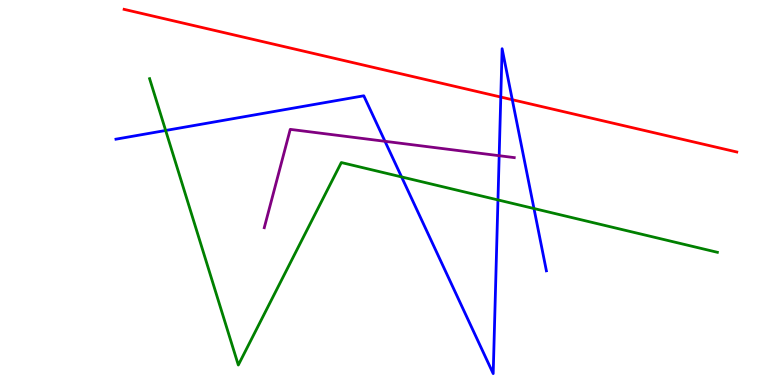[{'lines': ['blue', 'red'], 'intersections': [{'x': 6.46, 'y': 7.48}, {'x': 6.61, 'y': 7.41}]}, {'lines': ['green', 'red'], 'intersections': []}, {'lines': ['purple', 'red'], 'intersections': []}, {'lines': ['blue', 'green'], 'intersections': [{'x': 2.14, 'y': 6.61}, {'x': 5.18, 'y': 5.4}, {'x': 6.43, 'y': 4.81}, {'x': 6.89, 'y': 4.58}]}, {'lines': ['blue', 'purple'], 'intersections': [{'x': 4.97, 'y': 6.33}, {'x': 6.44, 'y': 5.96}]}, {'lines': ['green', 'purple'], 'intersections': []}]